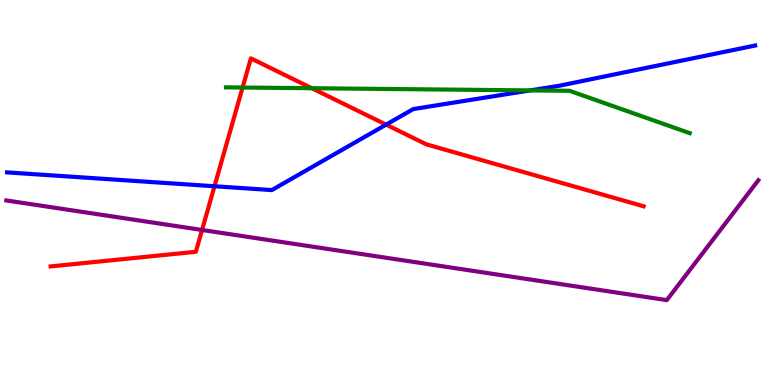[{'lines': ['blue', 'red'], 'intersections': [{'x': 2.77, 'y': 5.16}, {'x': 4.98, 'y': 6.76}]}, {'lines': ['green', 'red'], 'intersections': [{'x': 3.13, 'y': 7.73}, {'x': 4.02, 'y': 7.71}]}, {'lines': ['purple', 'red'], 'intersections': [{'x': 2.61, 'y': 4.03}]}, {'lines': ['blue', 'green'], 'intersections': [{'x': 6.84, 'y': 7.65}]}, {'lines': ['blue', 'purple'], 'intersections': []}, {'lines': ['green', 'purple'], 'intersections': []}]